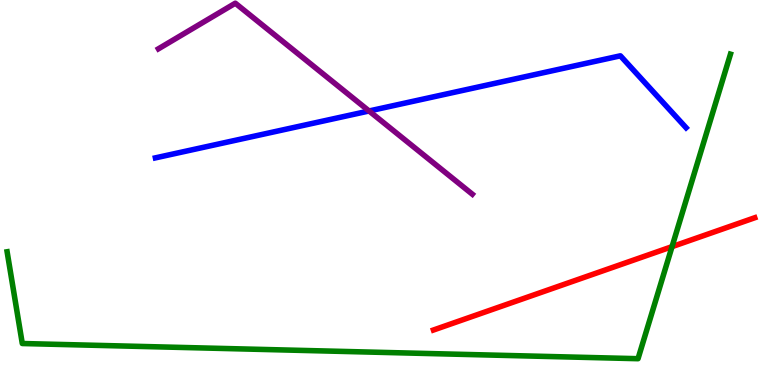[{'lines': ['blue', 'red'], 'intersections': []}, {'lines': ['green', 'red'], 'intersections': [{'x': 8.67, 'y': 3.59}]}, {'lines': ['purple', 'red'], 'intersections': []}, {'lines': ['blue', 'green'], 'intersections': []}, {'lines': ['blue', 'purple'], 'intersections': [{'x': 4.76, 'y': 7.12}]}, {'lines': ['green', 'purple'], 'intersections': []}]